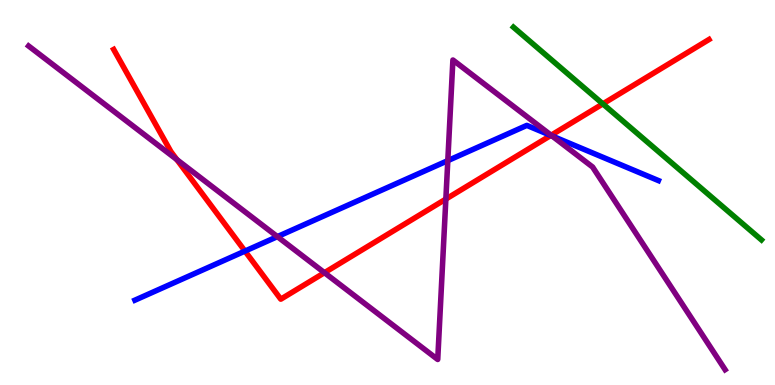[{'lines': ['blue', 'red'], 'intersections': [{'x': 3.16, 'y': 3.48}, {'x': 7.11, 'y': 6.48}]}, {'lines': ['green', 'red'], 'intersections': [{'x': 7.78, 'y': 7.3}]}, {'lines': ['purple', 'red'], 'intersections': [{'x': 2.28, 'y': 5.86}, {'x': 4.19, 'y': 2.92}, {'x': 5.75, 'y': 4.83}, {'x': 7.11, 'y': 6.49}]}, {'lines': ['blue', 'green'], 'intersections': []}, {'lines': ['blue', 'purple'], 'intersections': [{'x': 3.58, 'y': 3.85}, {'x': 5.78, 'y': 5.83}, {'x': 7.12, 'y': 6.47}]}, {'lines': ['green', 'purple'], 'intersections': []}]